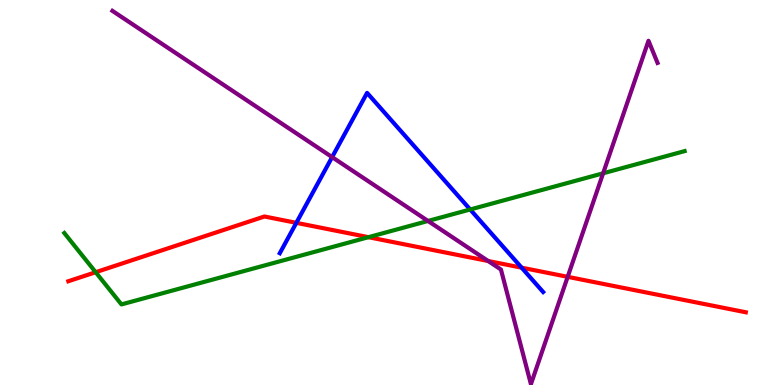[{'lines': ['blue', 'red'], 'intersections': [{'x': 3.82, 'y': 4.21}, {'x': 6.73, 'y': 3.05}]}, {'lines': ['green', 'red'], 'intersections': [{'x': 1.23, 'y': 2.93}, {'x': 4.75, 'y': 3.84}]}, {'lines': ['purple', 'red'], 'intersections': [{'x': 6.3, 'y': 3.22}, {'x': 7.32, 'y': 2.81}]}, {'lines': ['blue', 'green'], 'intersections': [{'x': 6.07, 'y': 4.56}]}, {'lines': ['blue', 'purple'], 'intersections': [{'x': 4.29, 'y': 5.92}]}, {'lines': ['green', 'purple'], 'intersections': [{'x': 5.52, 'y': 4.26}, {'x': 7.78, 'y': 5.5}]}]